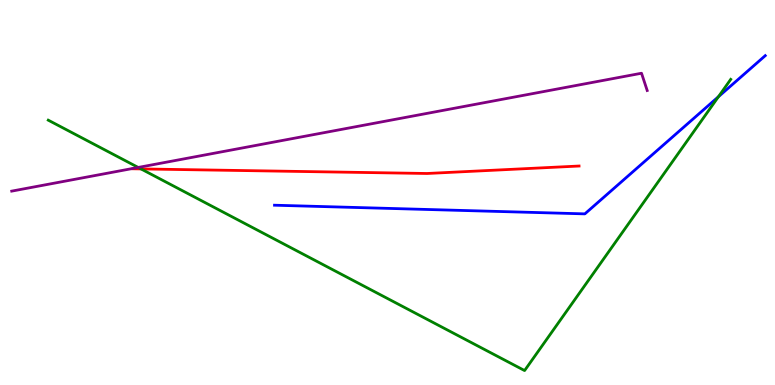[{'lines': ['blue', 'red'], 'intersections': []}, {'lines': ['green', 'red'], 'intersections': [{'x': 1.82, 'y': 5.61}]}, {'lines': ['purple', 'red'], 'intersections': []}, {'lines': ['blue', 'green'], 'intersections': [{'x': 9.27, 'y': 7.49}]}, {'lines': ['blue', 'purple'], 'intersections': []}, {'lines': ['green', 'purple'], 'intersections': [{'x': 1.78, 'y': 5.65}]}]